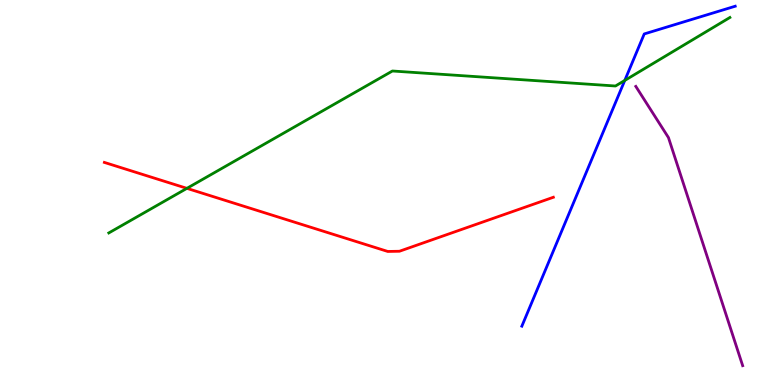[{'lines': ['blue', 'red'], 'intersections': []}, {'lines': ['green', 'red'], 'intersections': [{'x': 2.41, 'y': 5.11}]}, {'lines': ['purple', 'red'], 'intersections': []}, {'lines': ['blue', 'green'], 'intersections': [{'x': 8.06, 'y': 7.91}]}, {'lines': ['blue', 'purple'], 'intersections': []}, {'lines': ['green', 'purple'], 'intersections': []}]